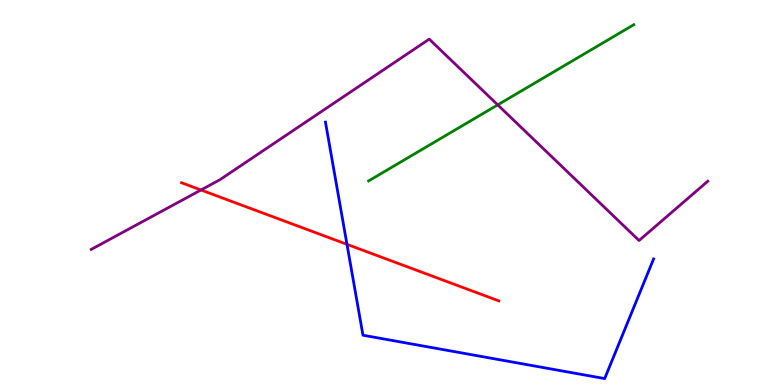[{'lines': ['blue', 'red'], 'intersections': [{'x': 4.48, 'y': 3.65}]}, {'lines': ['green', 'red'], 'intersections': []}, {'lines': ['purple', 'red'], 'intersections': [{'x': 2.59, 'y': 5.07}]}, {'lines': ['blue', 'green'], 'intersections': []}, {'lines': ['blue', 'purple'], 'intersections': []}, {'lines': ['green', 'purple'], 'intersections': [{'x': 6.42, 'y': 7.28}]}]